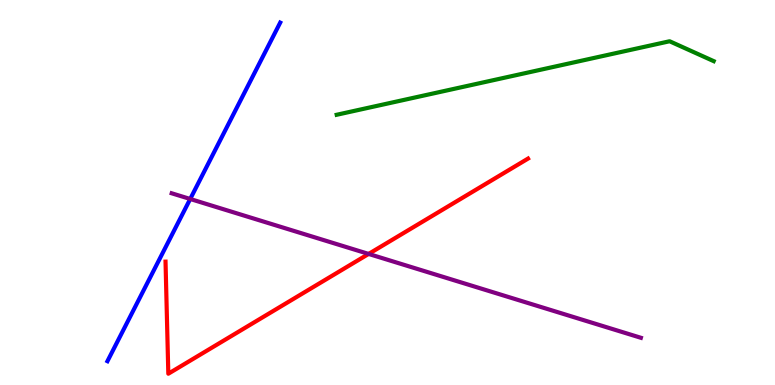[{'lines': ['blue', 'red'], 'intersections': []}, {'lines': ['green', 'red'], 'intersections': []}, {'lines': ['purple', 'red'], 'intersections': [{'x': 4.76, 'y': 3.4}]}, {'lines': ['blue', 'green'], 'intersections': []}, {'lines': ['blue', 'purple'], 'intersections': [{'x': 2.45, 'y': 4.83}]}, {'lines': ['green', 'purple'], 'intersections': []}]